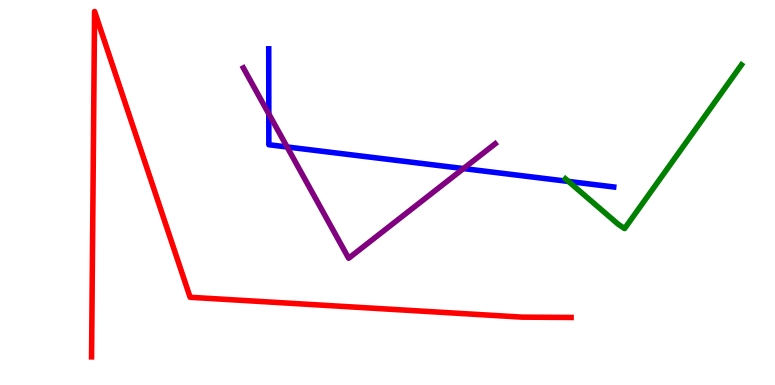[{'lines': ['blue', 'red'], 'intersections': []}, {'lines': ['green', 'red'], 'intersections': []}, {'lines': ['purple', 'red'], 'intersections': []}, {'lines': ['blue', 'green'], 'intersections': [{'x': 7.33, 'y': 5.29}]}, {'lines': ['blue', 'purple'], 'intersections': [{'x': 3.47, 'y': 7.04}, {'x': 3.7, 'y': 6.18}, {'x': 5.98, 'y': 5.62}]}, {'lines': ['green', 'purple'], 'intersections': []}]